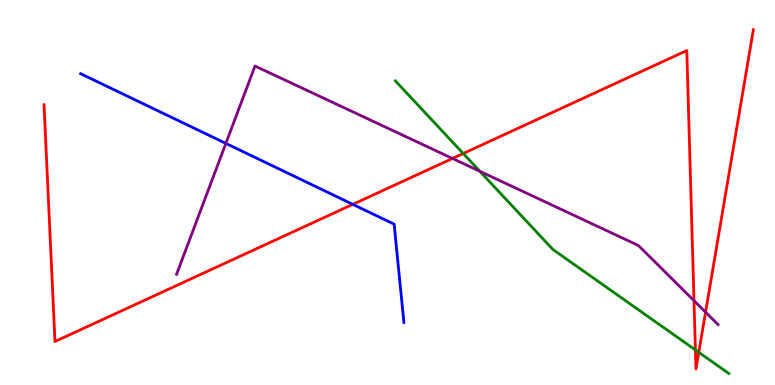[{'lines': ['blue', 'red'], 'intersections': [{'x': 4.55, 'y': 4.69}]}, {'lines': ['green', 'red'], 'intersections': [{'x': 5.98, 'y': 6.01}, {'x': 8.97, 'y': 0.911}, {'x': 9.02, 'y': 0.849}]}, {'lines': ['purple', 'red'], 'intersections': [{'x': 5.84, 'y': 5.88}, {'x': 8.95, 'y': 2.19}, {'x': 9.1, 'y': 1.89}]}, {'lines': ['blue', 'green'], 'intersections': []}, {'lines': ['blue', 'purple'], 'intersections': [{'x': 2.91, 'y': 6.28}]}, {'lines': ['green', 'purple'], 'intersections': [{'x': 6.19, 'y': 5.55}]}]